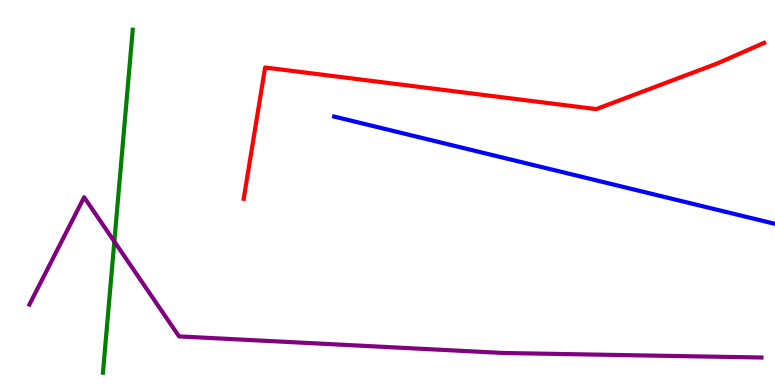[{'lines': ['blue', 'red'], 'intersections': []}, {'lines': ['green', 'red'], 'intersections': []}, {'lines': ['purple', 'red'], 'intersections': []}, {'lines': ['blue', 'green'], 'intersections': []}, {'lines': ['blue', 'purple'], 'intersections': []}, {'lines': ['green', 'purple'], 'intersections': [{'x': 1.48, 'y': 3.73}]}]